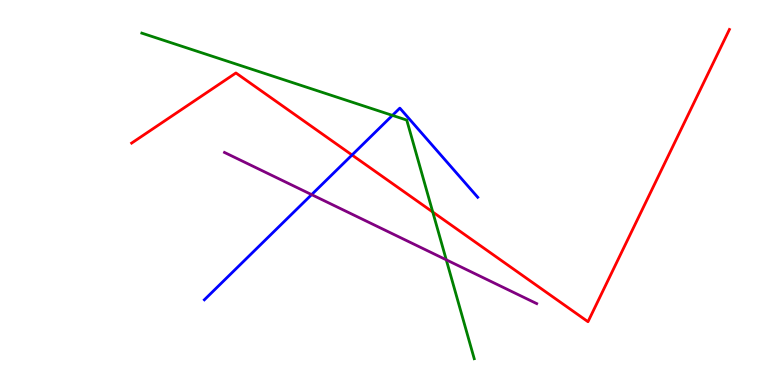[{'lines': ['blue', 'red'], 'intersections': [{'x': 4.54, 'y': 5.97}]}, {'lines': ['green', 'red'], 'intersections': [{'x': 5.58, 'y': 4.49}]}, {'lines': ['purple', 'red'], 'intersections': []}, {'lines': ['blue', 'green'], 'intersections': [{'x': 5.06, 'y': 7.0}]}, {'lines': ['blue', 'purple'], 'intersections': [{'x': 4.02, 'y': 4.94}]}, {'lines': ['green', 'purple'], 'intersections': [{'x': 5.76, 'y': 3.25}]}]